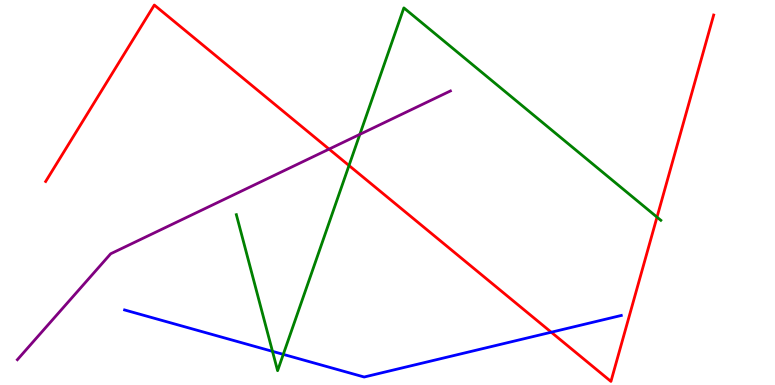[{'lines': ['blue', 'red'], 'intersections': [{'x': 7.11, 'y': 1.37}]}, {'lines': ['green', 'red'], 'intersections': [{'x': 4.5, 'y': 5.7}, {'x': 8.48, 'y': 4.36}]}, {'lines': ['purple', 'red'], 'intersections': [{'x': 4.25, 'y': 6.13}]}, {'lines': ['blue', 'green'], 'intersections': [{'x': 3.52, 'y': 0.874}, {'x': 3.66, 'y': 0.796}]}, {'lines': ['blue', 'purple'], 'intersections': []}, {'lines': ['green', 'purple'], 'intersections': [{'x': 4.64, 'y': 6.51}]}]